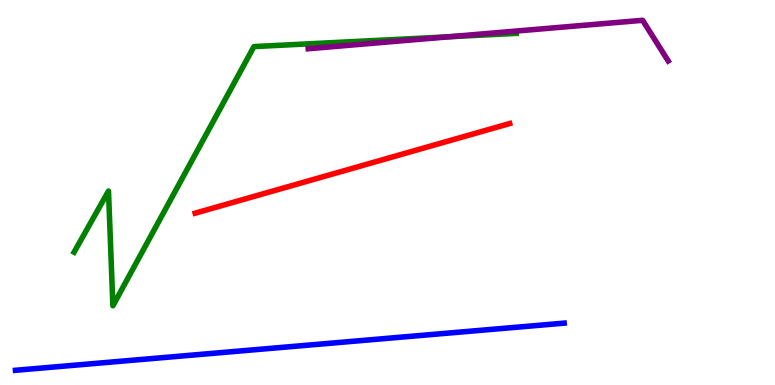[{'lines': ['blue', 'red'], 'intersections': []}, {'lines': ['green', 'red'], 'intersections': []}, {'lines': ['purple', 'red'], 'intersections': []}, {'lines': ['blue', 'green'], 'intersections': []}, {'lines': ['blue', 'purple'], 'intersections': []}, {'lines': ['green', 'purple'], 'intersections': [{'x': 5.79, 'y': 9.04}]}]